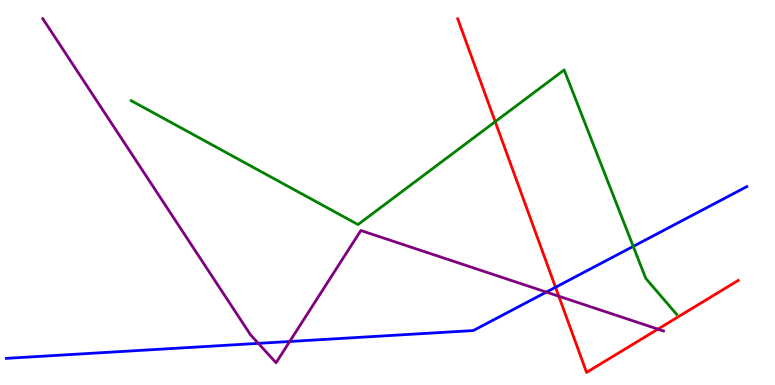[{'lines': ['blue', 'red'], 'intersections': [{'x': 7.17, 'y': 2.54}]}, {'lines': ['green', 'red'], 'intersections': [{'x': 6.39, 'y': 6.84}]}, {'lines': ['purple', 'red'], 'intersections': [{'x': 7.21, 'y': 2.31}, {'x': 8.49, 'y': 1.45}]}, {'lines': ['blue', 'green'], 'intersections': [{'x': 8.17, 'y': 3.6}]}, {'lines': ['blue', 'purple'], 'intersections': [{'x': 3.33, 'y': 1.08}, {'x': 3.74, 'y': 1.13}, {'x': 7.05, 'y': 2.41}]}, {'lines': ['green', 'purple'], 'intersections': []}]